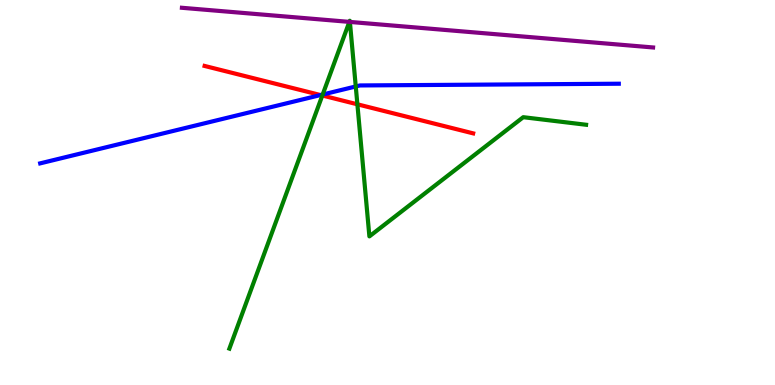[{'lines': ['blue', 'red'], 'intersections': [{'x': 4.14, 'y': 7.53}]}, {'lines': ['green', 'red'], 'intersections': [{'x': 4.16, 'y': 7.52}, {'x': 4.61, 'y': 7.29}]}, {'lines': ['purple', 'red'], 'intersections': []}, {'lines': ['blue', 'green'], 'intersections': [{'x': 4.16, 'y': 7.54}, {'x': 4.59, 'y': 7.75}]}, {'lines': ['blue', 'purple'], 'intersections': []}, {'lines': ['green', 'purple'], 'intersections': [{'x': 4.51, 'y': 9.43}, {'x': 4.51, 'y': 9.43}]}]